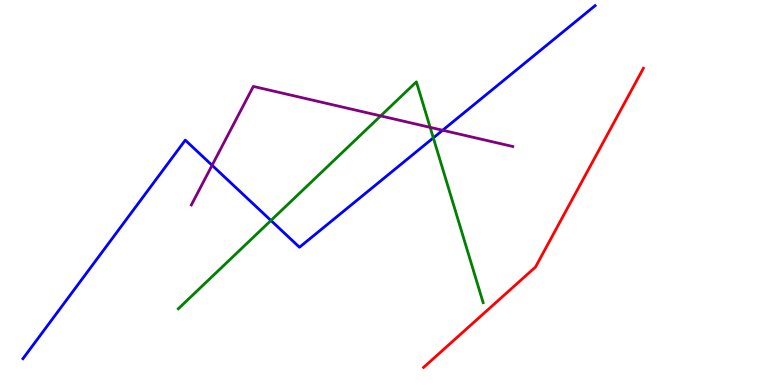[{'lines': ['blue', 'red'], 'intersections': []}, {'lines': ['green', 'red'], 'intersections': []}, {'lines': ['purple', 'red'], 'intersections': []}, {'lines': ['blue', 'green'], 'intersections': [{'x': 3.5, 'y': 4.27}, {'x': 5.59, 'y': 6.42}]}, {'lines': ['blue', 'purple'], 'intersections': [{'x': 2.74, 'y': 5.71}, {'x': 5.71, 'y': 6.62}]}, {'lines': ['green', 'purple'], 'intersections': [{'x': 4.91, 'y': 6.99}, {'x': 5.55, 'y': 6.69}]}]